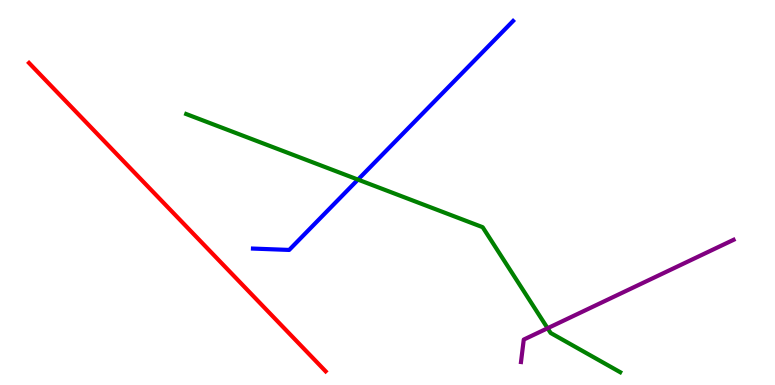[{'lines': ['blue', 'red'], 'intersections': []}, {'lines': ['green', 'red'], 'intersections': []}, {'lines': ['purple', 'red'], 'intersections': []}, {'lines': ['blue', 'green'], 'intersections': [{'x': 4.62, 'y': 5.34}]}, {'lines': ['blue', 'purple'], 'intersections': []}, {'lines': ['green', 'purple'], 'intersections': [{'x': 7.07, 'y': 1.47}]}]